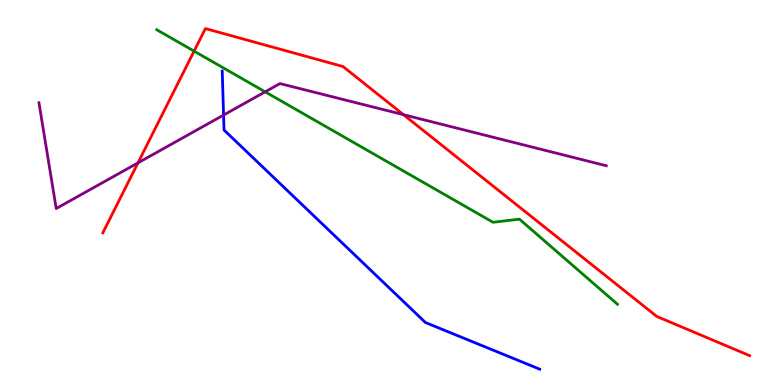[{'lines': ['blue', 'red'], 'intersections': []}, {'lines': ['green', 'red'], 'intersections': [{'x': 2.5, 'y': 8.67}]}, {'lines': ['purple', 'red'], 'intersections': [{'x': 1.78, 'y': 5.77}, {'x': 5.21, 'y': 7.02}]}, {'lines': ['blue', 'green'], 'intersections': []}, {'lines': ['blue', 'purple'], 'intersections': [{'x': 2.88, 'y': 7.01}]}, {'lines': ['green', 'purple'], 'intersections': [{'x': 3.42, 'y': 7.61}]}]